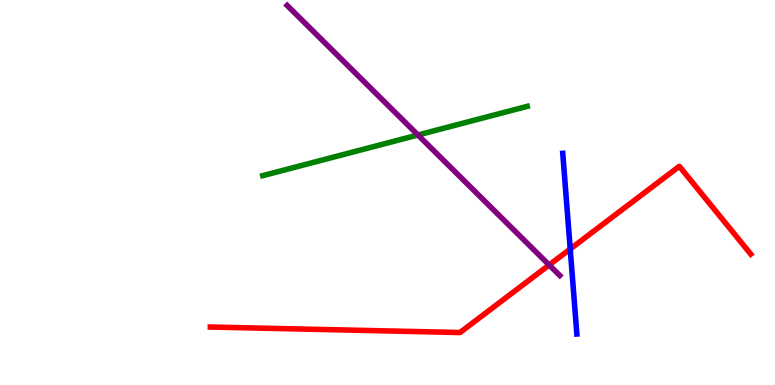[{'lines': ['blue', 'red'], 'intersections': [{'x': 7.36, 'y': 3.53}]}, {'lines': ['green', 'red'], 'intersections': []}, {'lines': ['purple', 'red'], 'intersections': [{'x': 7.09, 'y': 3.12}]}, {'lines': ['blue', 'green'], 'intersections': []}, {'lines': ['blue', 'purple'], 'intersections': []}, {'lines': ['green', 'purple'], 'intersections': [{'x': 5.39, 'y': 6.49}]}]